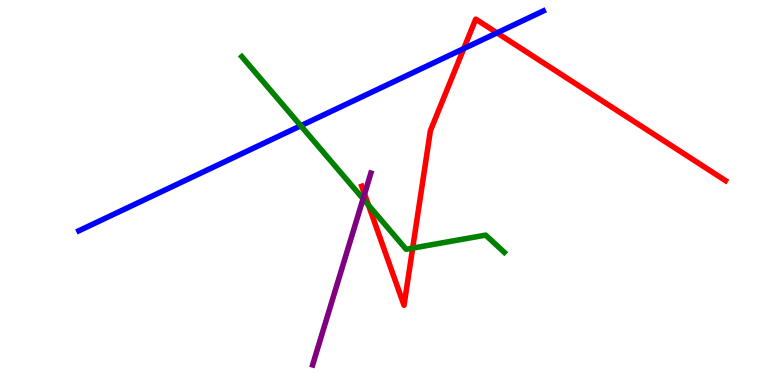[{'lines': ['blue', 'red'], 'intersections': [{'x': 5.98, 'y': 8.74}, {'x': 6.41, 'y': 9.15}]}, {'lines': ['green', 'red'], 'intersections': [{'x': 4.75, 'y': 4.67}, {'x': 5.32, 'y': 3.56}]}, {'lines': ['purple', 'red'], 'intersections': [{'x': 4.7, 'y': 4.96}]}, {'lines': ['blue', 'green'], 'intersections': [{'x': 3.88, 'y': 6.73}]}, {'lines': ['blue', 'purple'], 'intersections': []}, {'lines': ['green', 'purple'], 'intersections': [{'x': 4.68, 'y': 4.84}]}]